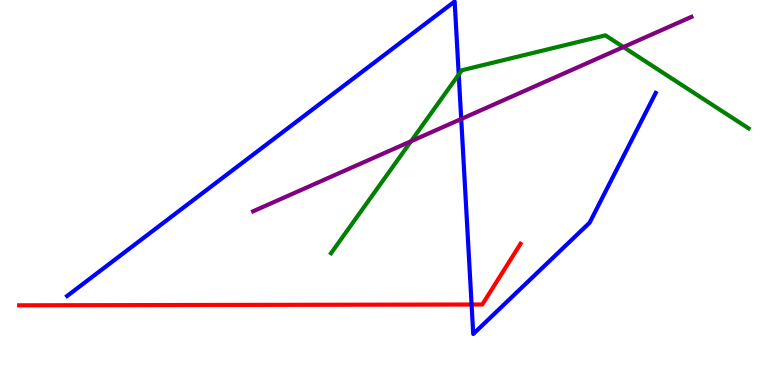[{'lines': ['blue', 'red'], 'intersections': [{'x': 6.09, 'y': 2.09}]}, {'lines': ['green', 'red'], 'intersections': []}, {'lines': ['purple', 'red'], 'intersections': []}, {'lines': ['blue', 'green'], 'intersections': [{'x': 5.92, 'y': 8.06}]}, {'lines': ['blue', 'purple'], 'intersections': [{'x': 5.95, 'y': 6.91}]}, {'lines': ['green', 'purple'], 'intersections': [{'x': 5.3, 'y': 6.33}, {'x': 8.04, 'y': 8.78}]}]